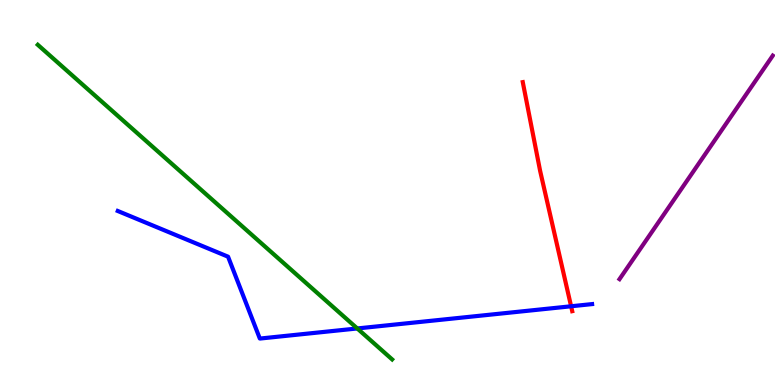[{'lines': ['blue', 'red'], 'intersections': [{'x': 7.37, 'y': 2.04}]}, {'lines': ['green', 'red'], 'intersections': []}, {'lines': ['purple', 'red'], 'intersections': []}, {'lines': ['blue', 'green'], 'intersections': [{'x': 4.61, 'y': 1.47}]}, {'lines': ['blue', 'purple'], 'intersections': []}, {'lines': ['green', 'purple'], 'intersections': []}]